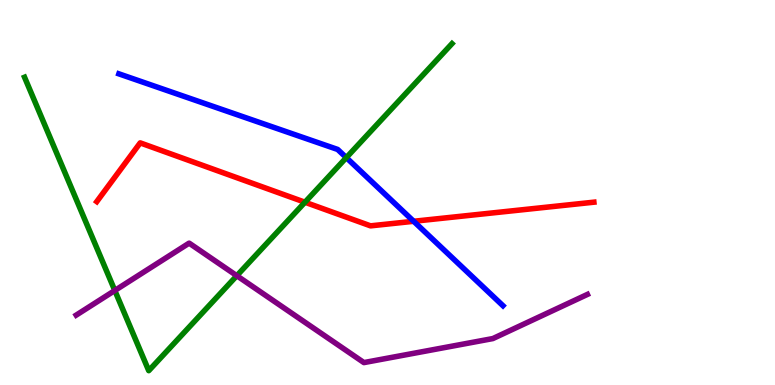[{'lines': ['blue', 'red'], 'intersections': [{'x': 5.34, 'y': 4.25}]}, {'lines': ['green', 'red'], 'intersections': [{'x': 3.93, 'y': 4.75}]}, {'lines': ['purple', 'red'], 'intersections': []}, {'lines': ['blue', 'green'], 'intersections': [{'x': 4.47, 'y': 5.91}]}, {'lines': ['blue', 'purple'], 'intersections': []}, {'lines': ['green', 'purple'], 'intersections': [{'x': 1.48, 'y': 2.45}, {'x': 3.06, 'y': 2.84}]}]